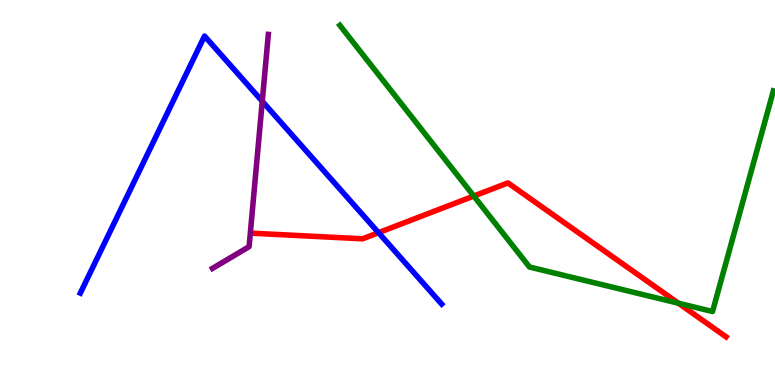[{'lines': ['blue', 'red'], 'intersections': [{'x': 4.88, 'y': 3.96}]}, {'lines': ['green', 'red'], 'intersections': [{'x': 6.11, 'y': 4.91}, {'x': 8.75, 'y': 2.12}]}, {'lines': ['purple', 'red'], 'intersections': []}, {'lines': ['blue', 'green'], 'intersections': []}, {'lines': ['blue', 'purple'], 'intersections': [{'x': 3.38, 'y': 7.37}]}, {'lines': ['green', 'purple'], 'intersections': []}]